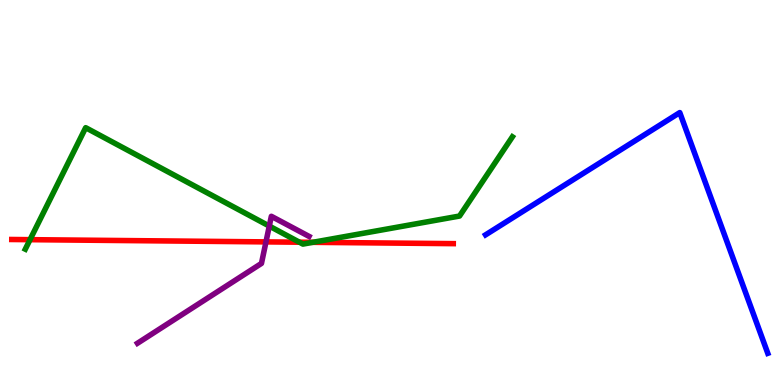[{'lines': ['blue', 'red'], 'intersections': []}, {'lines': ['green', 'red'], 'intersections': [{'x': 0.387, 'y': 3.77}, {'x': 3.86, 'y': 3.71}, {'x': 4.04, 'y': 3.71}]}, {'lines': ['purple', 'red'], 'intersections': [{'x': 3.43, 'y': 3.72}]}, {'lines': ['blue', 'green'], 'intersections': []}, {'lines': ['blue', 'purple'], 'intersections': []}, {'lines': ['green', 'purple'], 'intersections': [{'x': 3.47, 'y': 4.13}]}]